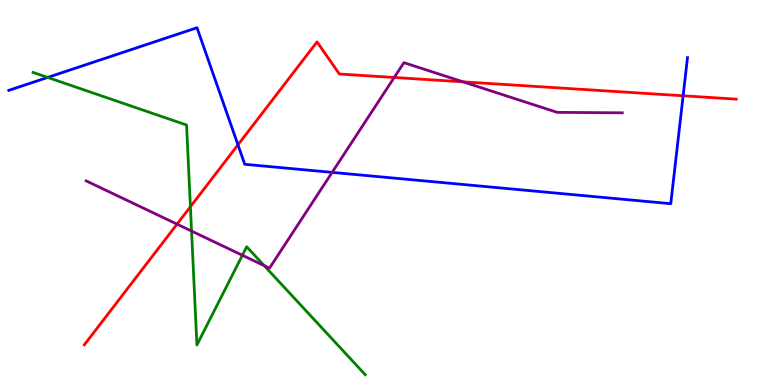[{'lines': ['blue', 'red'], 'intersections': [{'x': 3.07, 'y': 6.24}, {'x': 8.81, 'y': 7.51}]}, {'lines': ['green', 'red'], 'intersections': [{'x': 2.46, 'y': 4.63}]}, {'lines': ['purple', 'red'], 'intersections': [{'x': 2.28, 'y': 4.18}, {'x': 5.09, 'y': 7.99}, {'x': 5.98, 'y': 7.87}]}, {'lines': ['blue', 'green'], 'intersections': [{'x': 0.615, 'y': 7.99}]}, {'lines': ['blue', 'purple'], 'intersections': [{'x': 4.29, 'y': 5.52}]}, {'lines': ['green', 'purple'], 'intersections': [{'x': 2.47, 'y': 4.0}, {'x': 3.13, 'y': 3.37}, {'x': 3.41, 'y': 3.1}]}]